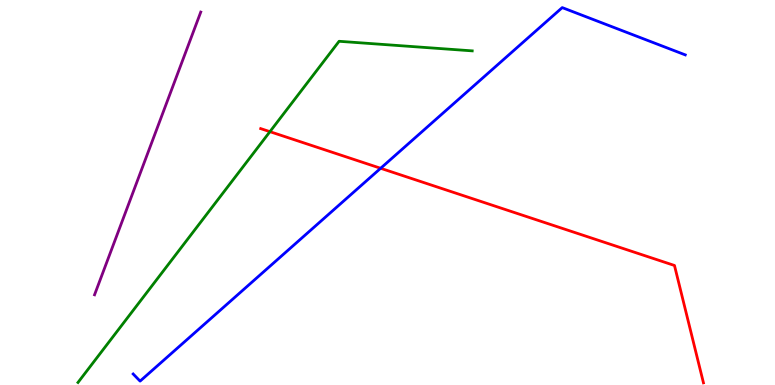[{'lines': ['blue', 'red'], 'intersections': [{'x': 4.91, 'y': 5.63}]}, {'lines': ['green', 'red'], 'intersections': [{'x': 3.48, 'y': 6.58}]}, {'lines': ['purple', 'red'], 'intersections': []}, {'lines': ['blue', 'green'], 'intersections': []}, {'lines': ['blue', 'purple'], 'intersections': []}, {'lines': ['green', 'purple'], 'intersections': []}]